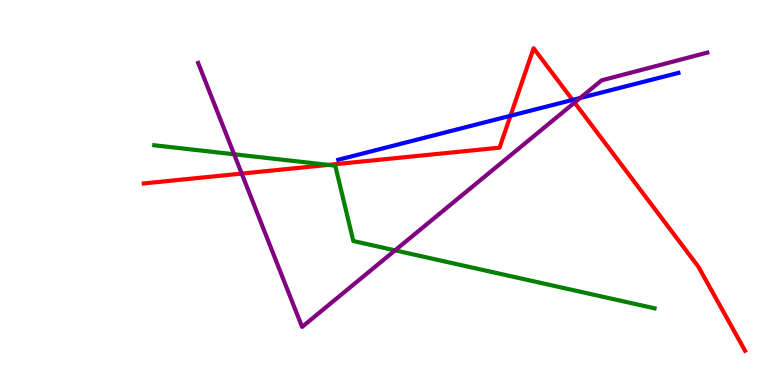[{'lines': ['blue', 'red'], 'intersections': [{'x': 6.59, 'y': 6.99}, {'x': 7.39, 'y': 7.4}]}, {'lines': ['green', 'red'], 'intersections': [{'x': 4.24, 'y': 5.72}]}, {'lines': ['purple', 'red'], 'intersections': [{'x': 3.12, 'y': 5.49}, {'x': 7.41, 'y': 7.34}]}, {'lines': ['blue', 'green'], 'intersections': []}, {'lines': ['blue', 'purple'], 'intersections': [{'x': 7.49, 'y': 7.45}]}, {'lines': ['green', 'purple'], 'intersections': [{'x': 3.02, 'y': 5.99}, {'x': 5.1, 'y': 3.5}]}]